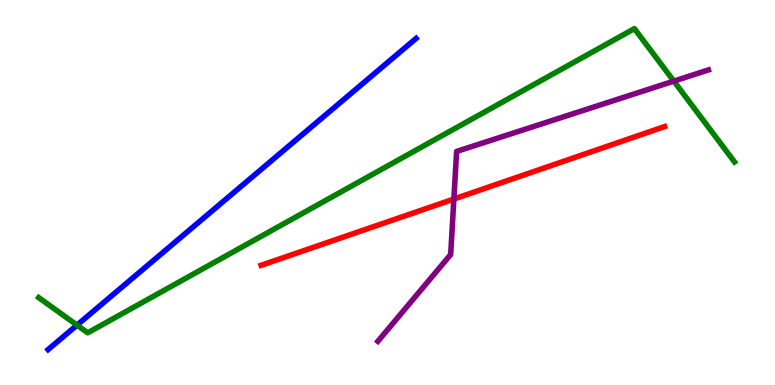[{'lines': ['blue', 'red'], 'intersections': []}, {'lines': ['green', 'red'], 'intersections': []}, {'lines': ['purple', 'red'], 'intersections': [{'x': 5.86, 'y': 4.83}]}, {'lines': ['blue', 'green'], 'intersections': [{'x': 0.994, 'y': 1.56}]}, {'lines': ['blue', 'purple'], 'intersections': []}, {'lines': ['green', 'purple'], 'intersections': [{'x': 8.69, 'y': 7.89}]}]